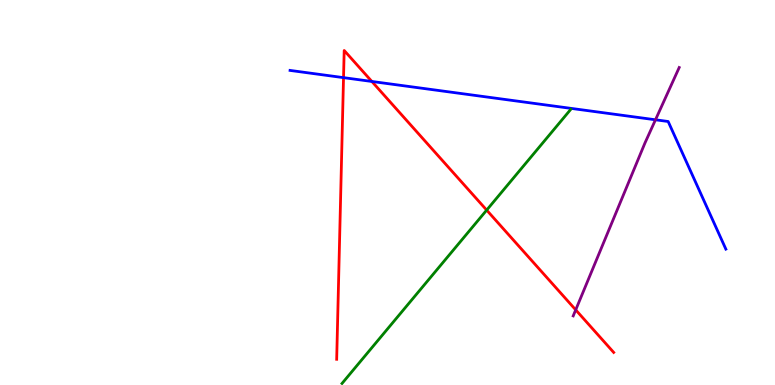[{'lines': ['blue', 'red'], 'intersections': [{'x': 4.43, 'y': 7.98}, {'x': 4.8, 'y': 7.88}]}, {'lines': ['green', 'red'], 'intersections': [{'x': 6.28, 'y': 4.54}]}, {'lines': ['purple', 'red'], 'intersections': [{'x': 7.43, 'y': 1.95}]}, {'lines': ['blue', 'green'], 'intersections': []}, {'lines': ['blue', 'purple'], 'intersections': [{'x': 8.46, 'y': 6.89}]}, {'lines': ['green', 'purple'], 'intersections': []}]